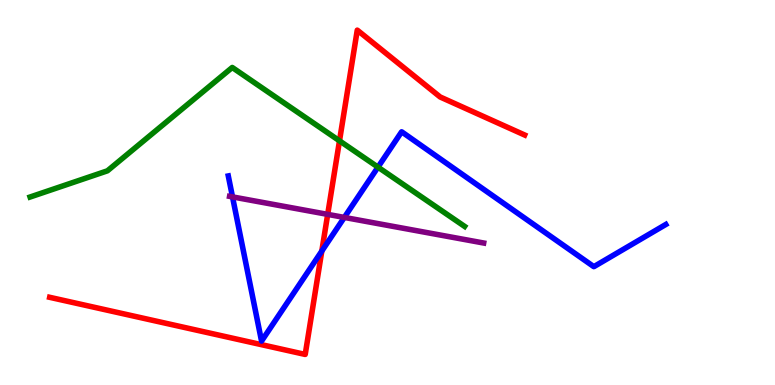[{'lines': ['blue', 'red'], 'intersections': [{'x': 4.15, 'y': 3.48}]}, {'lines': ['green', 'red'], 'intersections': [{'x': 4.38, 'y': 6.34}]}, {'lines': ['purple', 'red'], 'intersections': [{'x': 4.23, 'y': 4.43}]}, {'lines': ['blue', 'green'], 'intersections': [{'x': 4.88, 'y': 5.66}]}, {'lines': ['blue', 'purple'], 'intersections': [{'x': 3.0, 'y': 4.89}, {'x': 4.44, 'y': 4.35}]}, {'lines': ['green', 'purple'], 'intersections': []}]